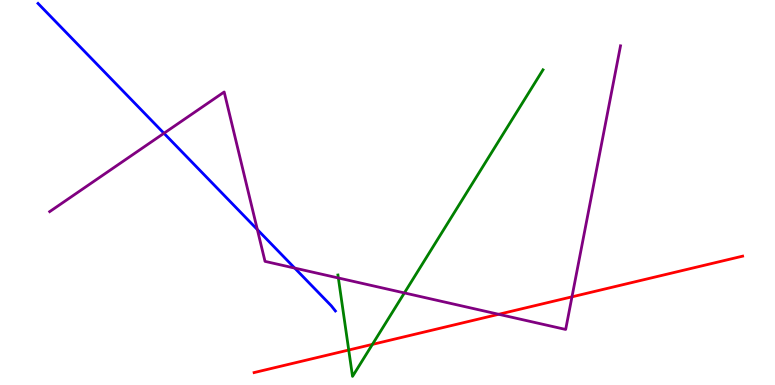[{'lines': ['blue', 'red'], 'intersections': []}, {'lines': ['green', 'red'], 'intersections': [{'x': 4.5, 'y': 0.908}, {'x': 4.81, 'y': 1.06}]}, {'lines': ['purple', 'red'], 'intersections': [{'x': 6.43, 'y': 1.84}, {'x': 7.38, 'y': 2.29}]}, {'lines': ['blue', 'green'], 'intersections': []}, {'lines': ['blue', 'purple'], 'intersections': [{'x': 2.12, 'y': 6.54}, {'x': 3.32, 'y': 4.04}, {'x': 3.8, 'y': 3.04}]}, {'lines': ['green', 'purple'], 'intersections': [{'x': 4.37, 'y': 2.78}, {'x': 5.22, 'y': 2.39}]}]